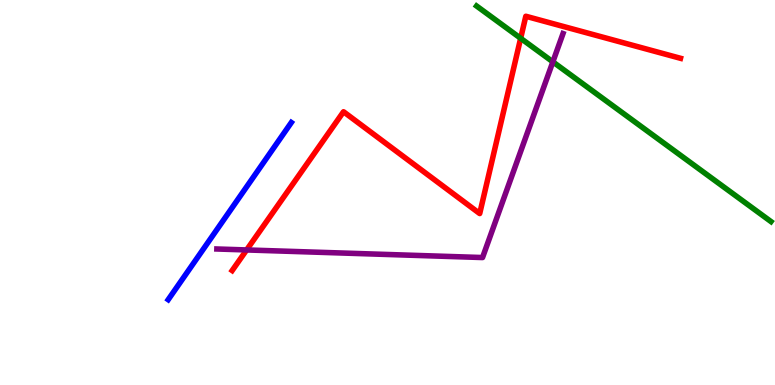[{'lines': ['blue', 'red'], 'intersections': []}, {'lines': ['green', 'red'], 'intersections': [{'x': 6.72, 'y': 9.01}]}, {'lines': ['purple', 'red'], 'intersections': [{'x': 3.18, 'y': 3.51}]}, {'lines': ['blue', 'green'], 'intersections': []}, {'lines': ['blue', 'purple'], 'intersections': []}, {'lines': ['green', 'purple'], 'intersections': [{'x': 7.13, 'y': 8.39}]}]